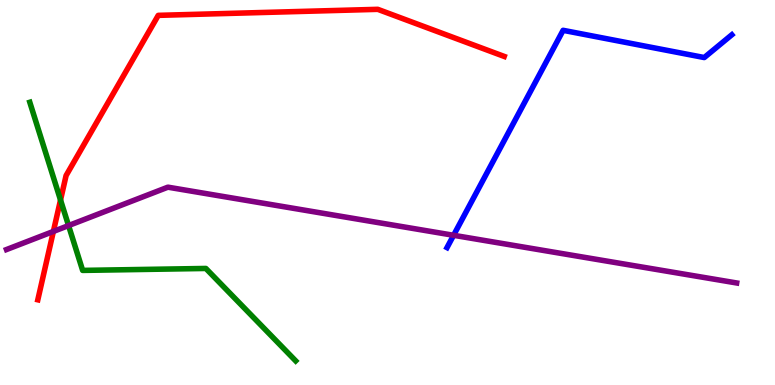[{'lines': ['blue', 'red'], 'intersections': []}, {'lines': ['green', 'red'], 'intersections': [{'x': 0.781, 'y': 4.81}]}, {'lines': ['purple', 'red'], 'intersections': [{'x': 0.689, 'y': 3.99}]}, {'lines': ['blue', 'green'], 'intersections': []}, {'lines': ['blue', 'purple'], 'intersections': [{'x': 5.85, 'y': 3.89}]}, {'lines': ['green', 'purple'], 'intersections': [{'x': 0.885, 'y': 4.14}]}]